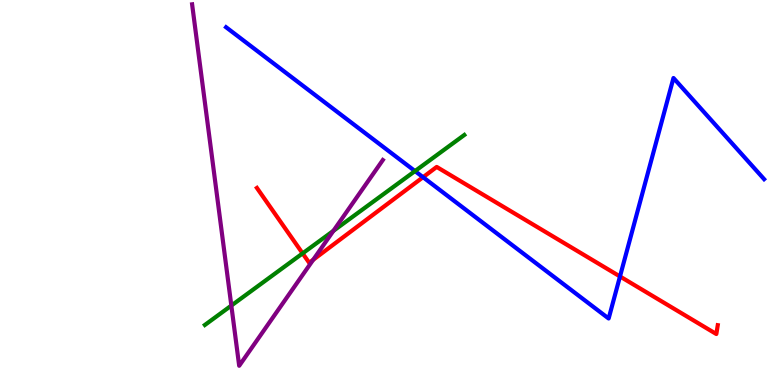[{'lines': ['blue', 'red'], 'intersections': [{'x': 5.46, 'y': 5.4}, {'x': 8.0, 'y': 2.82}]}, {'lines': ['green', 'red'], 'intersections': [{'x': 3.9, 'y': 3.42}]}, {'lines': ['purple', 'red'], 'intersections': [{'x': 4.04, 'y': 3.25}]}, {'lines': ['blue', 'green'], 'intersections': [{'x': 5.35, 'y': 5.56}]}, {'lines': ['blue', 'purple'], 'intersections': []}, {'lines': ['green', 'purple'], 'intersections': [{'x': 2.99, 'y': 2.06}, {'x': 4.3, 'y': 4.0}]}]